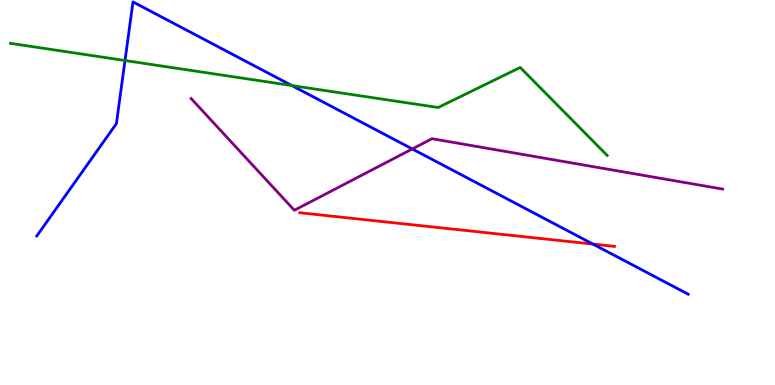[{'lines': ['blue', 'red'], 'intersections': [{'x': 7.65, 'y': 3.66}]}, {'lines': ['green', 'red'], 'intersections': []}, {'lines': ['purple', 'red'], 'intersections': []}, {'lines': ['blue', 'green'], 'intersections': [{'x': 1.61, 'y': 8.43}, {'x': 3.77, 'y': 7.78}]}, {'lines': ['blue', 'purple'], 'intersections': [{'x': 5.32, 'y': 6.13}]}, {'lines': ['green', 'purple'], 'intersections': []}]